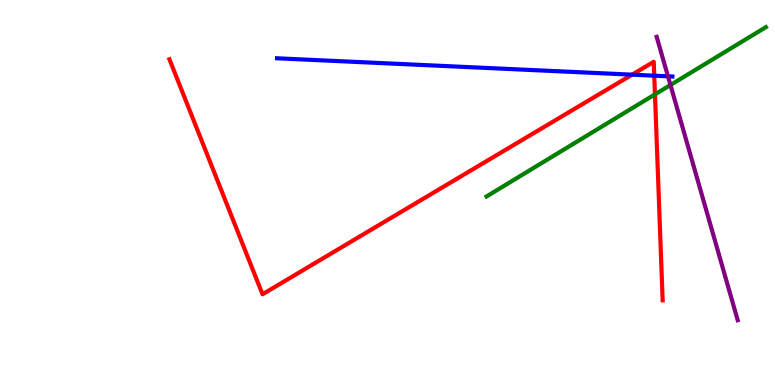[{'lines': ['blue', 'red'], 'intersections': [{'x': 8.16, 'y': 8.06}, {'x': 8.44, 'y': 8.03}]}, {'lines': ['green', 'red'], 'intersections': [{'x': 8.45, 'y': 7.55}]}, {'lines': ['purple', 'red'], 'intersections': []}, {'lines': ['blue', 'green'], 'intersections': []}, {'lines': ['blue', 'purple'], 'intersections': [{'x': 8.62, 'y': 8.02}]}, {'lines': ['green', 'purple'], 'intersections': [{'x': 8.65, 'y': 7.79}]}]